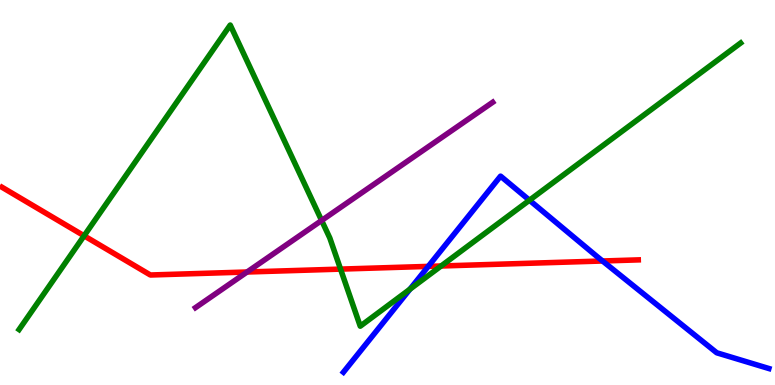[{'lines': ['blue', 'red'], 'intersections': [{'x': 5.53, 'y': 3.08}, {'x': 7.77, 'y': 3.22}]}, {'lines': ['green', 'red'], 'intersections': [{'x': 1.09, 'y': 3.88}, {'x': 4.39, 'y': 3.01}, {'x': 5.69, 'y': 3.09}]}, {'lines': ['purple', 'red'], 'intersections': [{'x': 3.19, 'y': 2.93}]}, {'lines': ['blue', 'green'], 'intersections': [{'x': 5.29, 'y': 2.49}, {'x': 6.83, 'y': 4.8}]}, {'lines': ['blue', 'purple'], 'intersections': []}, {'lines': ['green', 'purple'], 'intersections': [{'x': 4.15, 'y': 4.27}]}]